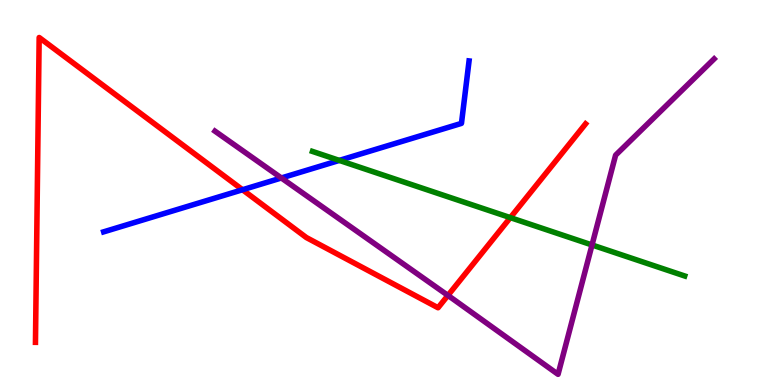[{'lines': ['blue', 'red'], 'intersections': [{'x': 3.13, 'y': 5.07}]}, {'lines': ['green', 'red'], 'intersections': [{'x': 6.58, 'y': 4.35}]}, {'lines': ['purple', 'red'], 'intersections': [{'x': 5.78, 'y': 2.33}]}, {'lines': ['blue', 'green'], 'intersections': [{'x': 4.38, 'y': 5.83}]}, {'lines': ['blue', 'purple'], 'intersections': [{'x': 3.63, 'y': 5.38}]}, {'lines': ['green', 'purple'], 'intersections': [{'x': 7.64, 'y': 3.64}]}]